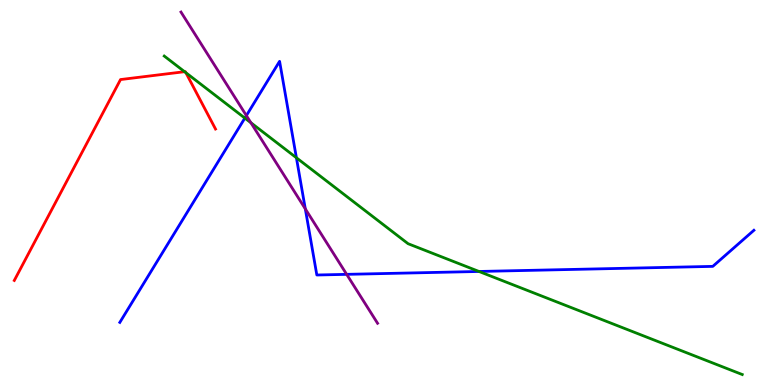[{'lines': ['blue', 'red'], 'intersections': []}, {'lines': ['green', 'red'], 'intersections': [{'x': 2.38, 'y': 8.14}, {'x': 2.4, 'y': 8.11}]}, {'lines': ['purple', 'red'], 'intersections': []}, {'lines': ['blue', 'green'], 'intersections': [{'x': 3.16, 'y': 6.93}, {'x': 3.82, 'y': 5.9}, {'x': 6.18, 'y': 2.95}]}, {'lines': ['blue', 'purple'], 'intersections': [{'x': 3.18, 'y': 7.0}, {'x': 3.94, 'y': 4.57}, {'x': 4.47, 'y': 2.87}]}, {'lines': ['green', 'purple'], 'intersections': [{'x': 3.24, 'y': 6.81}]}]